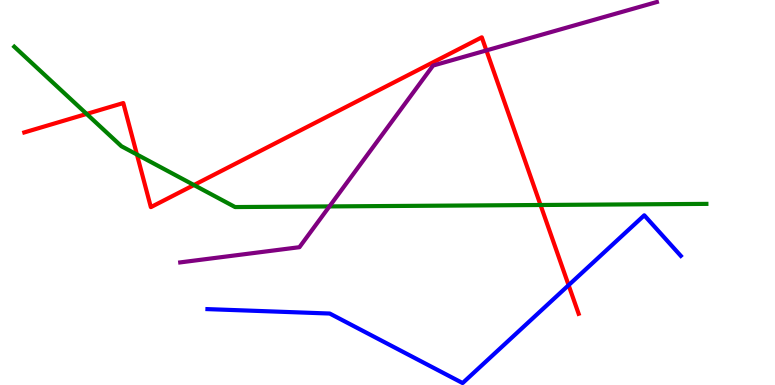[{'lines': ['blue', 'red'], 'intersections': [{'x': 7.34, 'y': 2.59}]}, {'lines': ['green', 'red'], 'intersections': [{'x': 1.12, 'y': 7.04}, {'x': 1.77, 'y': 5.99}, {'x': 2.5, 'y': 5.19}, {'x': 6.97, 'y': 4.68}]}, {'lines': ['purple', 'red'], 'intersections': [{'x': 6.28, 'y': 8.69}]}, {'lines': ['blue', 'green'], 'intersections': []}, {'lines': ['blue', 'purple'], 'intersections': []}, {'lines': ['green', 'purple'], 'intersections': [{'x': 4.25, 'y': 4.64}]}]